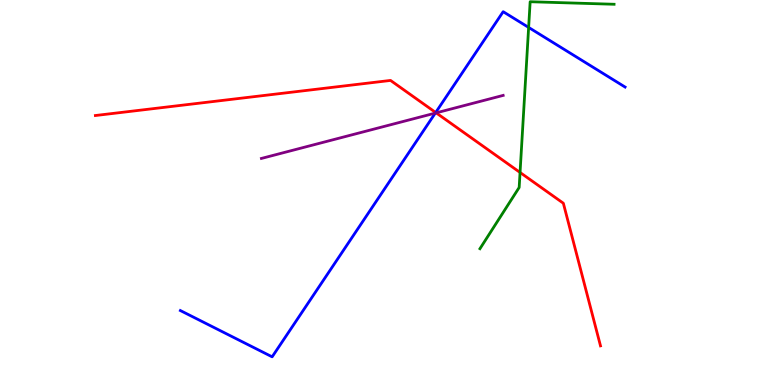[{'lines': ['blue', 'red'], 'intersections': [{'x': 5.62, 'y': 7.08}]}, {'lines': ['green', 'red'], 'intersections': [{'x': 6.71, 'y': 5.52}]}, {'lines': ['purple', 'red'], 'intersections': [{'x': 5.63, 'y': 7.07}]}, {'lines': ['blue', 'green'], 'intersections': [{'x': 6.82, 'y': 9.29}]}, {'lines': ['blue', 'purple'], 'intersections': [{'x': 5.62, 'y': 7.06}]}, {'lines': ['green', 'purple'], 'intersections': []}]